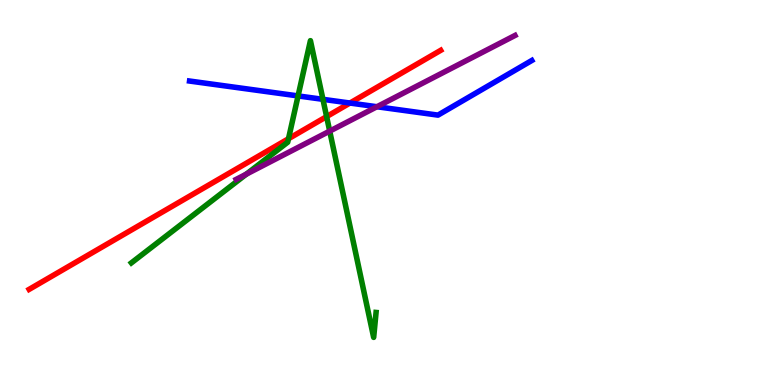[{'lines': ['blue', 'red'], 'intersections': [{'x': 4.52, 'y': 7.32}]}, {'lines': ['green', 'red'], 'intersections': [{'x': 3.72, 'y': 6.4}, {'x': 4.21, 'y': 6.97}]}, {'lines': ['purple', 'red'], 'intersections': []}, {'lines': ['blue', 'green'], 'intersections': [{'x': 3.85, 'y': 7.51}, {'x': 4.17, 'y': 7.42}]}, {'lines': ['blue', 'purple'], 'intersections': [{'x': 4.86, 'y': 7.23}]}, {'lines': ['green', 'purple'], 'intersections': [{'x': 3.18, 'y': 5.48}, {'x': 4.25, 'y': 6.59}]}]